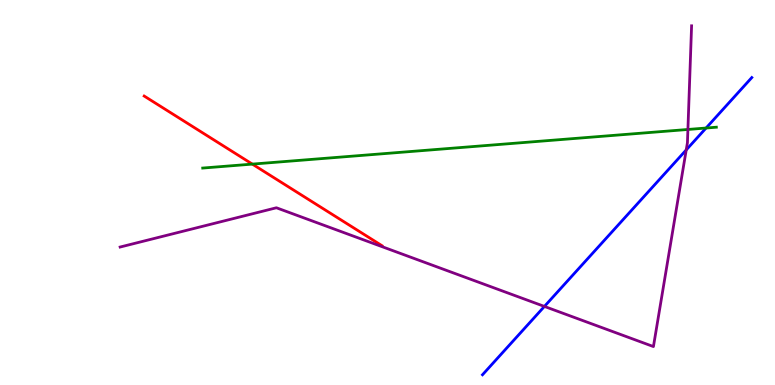[{'lines': ['blue', 'red'], 'intersections': []}, {'lines': ['green', 'red'], 'intersections': [{'x': 3.26, 'y': 5.74}]}, {'lines': ['purple', 'red'], 'intersections': []}, {'lines': ['blue', 'green'], 'intersections': [{'x': 9.11, 'y': 6.67}]}, {'lines': ['blue', 'purple'], 'intersections': [{'x': 7.02, 'y': 2.04}, {'x': 8.85, 'y': 6.11}]}, {'lines': ['green', 'purple'], 'intersections': [{'x': 8.88, 'y': 6.64}]}]